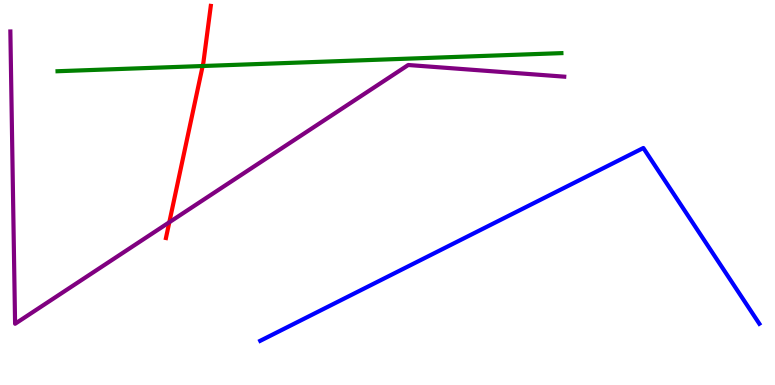[{'lines': ['blue', 'red'], 'intersections': []}, {'lines': ['green', 'red'], 'intersections': [{'x': 2.61, 'y': 8.29}]}, {'lines': ['purple', 'red'], 'intersections': [{'x': 2.18, 'y': 4.23}]}, {'lines': ['blue', 'green'], 'intersections': []}, {'lines': ['blue', 'purple'], 'intersections': []}, {'lines': ['green', 'purple'], 'intersections': []}]